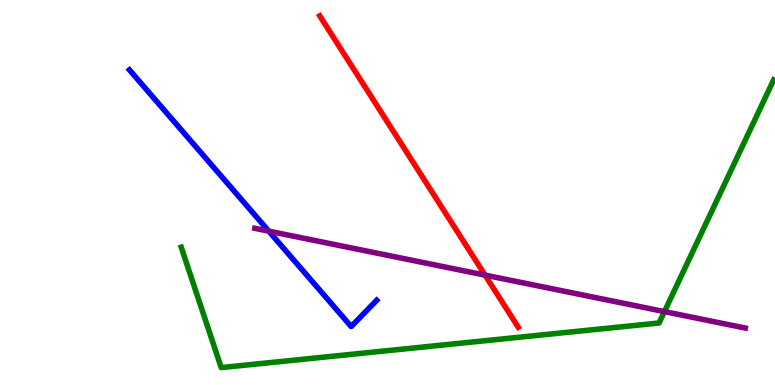[{'lines': ['blue', 'red'], 'intersections': []}, {'lines': ['green', 'red'], 'intersections': []}, {'lines': ['purple', 'red'], 'intersections': [{'x': 6.26, 'y': 2.85}]}, {'lines': ['blue', 'green'], 'intersections': []}, {'lines': ['blue', 'purple'], 'intersections': [{'x': 3.47, 'y': 4.0}]}, {'lines': ['green', 'purple'], 'intersections': [{'x': 8.57, 'y': 1.91}]}]